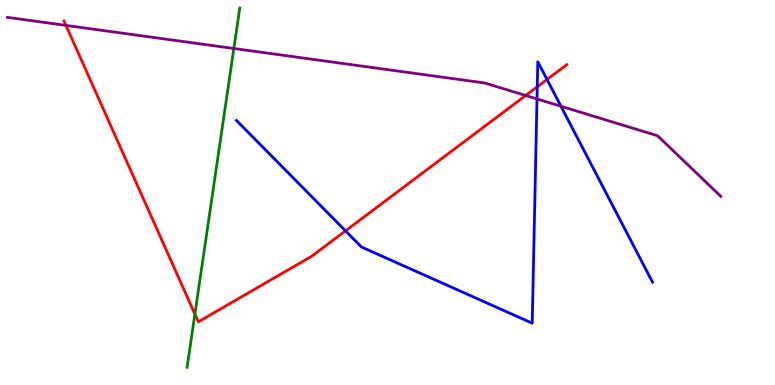[{'lines': ['blue', 'red'], 'intersections': [{'x': 4.46, 'y': 4.0}, {'x': 6.93, 'y': 7.74}, {'x': 7.06, 'y': 7.94}]}, {'lines': ['green', 'red'], 'intersections': [{'x': 2.51, 'y': 1.84}]}, {'lines': ['purple', 'red'], 'intersections': [{'x': 0.851, 'y': 9.34}, {'x': 6.78, 'y': 7.52}]}, {'lines': ['blue', 'green'], 'intersections': []}, {'lines': ['blue', 'purple'], 'intersections': [{'x': 6.93, 'y': 7.43}, {'x': 7.24, 'y': 7.24}]}, {'lines': ['green', 'purple'], 'intersections': [{'x': 3.02, 'y': 8.74}]}]